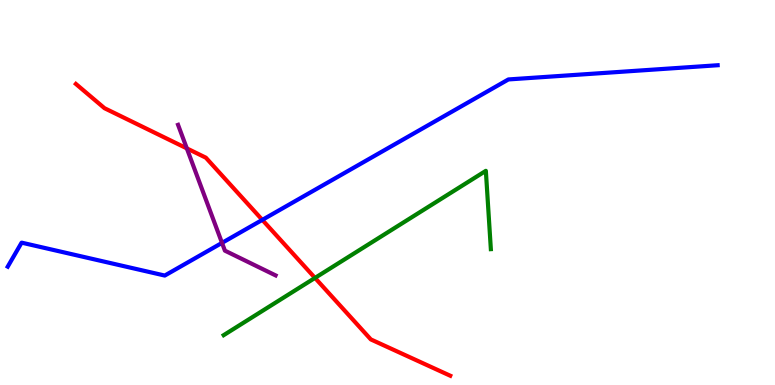[{'lines': ['blue', 'red'], 'intersections': [{'x': 3.38, 'y': 4.29}]}, {'lines': ['green', 'red'], 'intersections': [{'x': 4.06, 'y': 2.78}]}, {'lines': ['purple', 'red'], 'intersections': [{'x': 2.41, 'y': 6.15}]}, {'lines': ['blue', 'green'], 'intersections': []}, {'lines': ['blue', 'purple'], 'intersections': [{'x': 2.86, 'y': 3.69}]}, {'lines': ['green', 'purple'], 'intersections': []}]